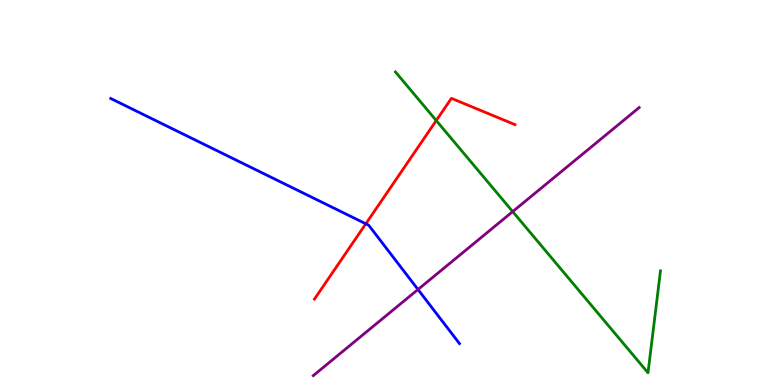[{'lines': ['blue', 'red'], 'intersections': [{'x': 4.72, 'y': 4.19}]}, {'lines': ['green', 'red'], 'intersections': [{'x': 5.63, 'y': 6.87}]}, {'lines': ['purple', 'red'], 'intersections': []}, {'lines': ['blue', 'green'], 'intersections': []}, {'lines': ['blue', 'purple'], 'intersections': [{'x': 5.39, 'y': 2.48}]}, {'lines': ['green', 'purple'], 'intersections': [{'x': 6.62, 'y': 4.5}]}]